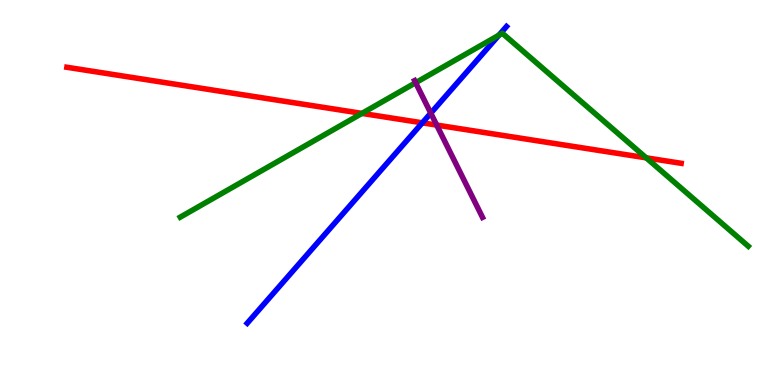[{'lines': ['blue', 'red'], 'intersections': [{'x': 5.45, 'y': 6.81}]}, {'lines': ['green', 'red'], 'intersections': [{'x': 4.67, 'y': 7.05}, {'x': 8.34, 'y': 5.9}]}, {'lines': ['purple', 'red'], 'intersections': [{'x': 5.63, 'y': 6.75}]}, {'lines': ['blue', 'green'], 'intersections': [{'x': 6.44, 'y': 9.09}]}, {'lines': ['blue', 'purple'], 'intersections': [{'x': 5.56, 'y': 7.06}]}, {'lines': ['green', 'purple'], 'intersections': [{'x': 5.36, 'y': 7.85}]}]